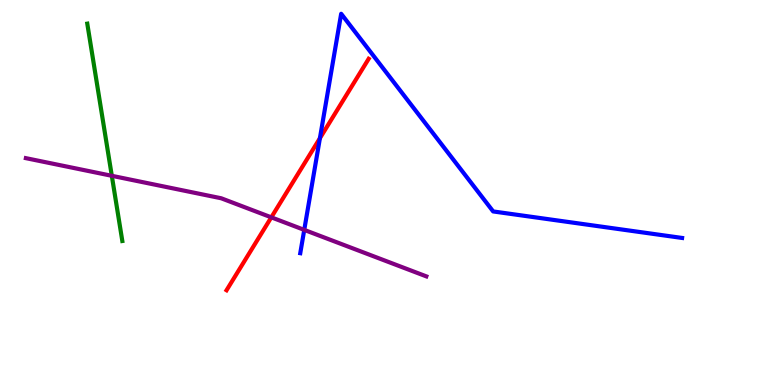[{'lines': ['blue', 'red'], 'intersections': [{'x': 4.13, 'y': 6.41}]}, {'lines': ['green', 'red'], 'intersections': []}, {'lines': ['purple', 'red'], 'intersections': [{'x': 3.5, 'y': 4.35}]}, {'lines': ['blue', 'green'], 'intersections': []}, {'lines': ['blue', 'purple'], 'intersections': [{'x': 3.93, 'y': 4.03}]}, {'lines': ['green', 'purple'], 'intersections': [{'x': 1.44, 'y': 5.43}]}]